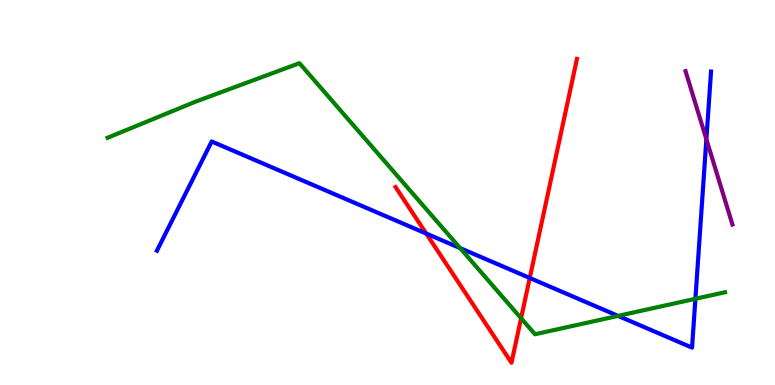[{'lines': ['blue', 'red'], 'intersections': [{'x': 5.5, 'y': 3.93}, {'x': 6.84, 'y': 2.78}]}, {'lines': ['green', 'red'], 'intersections': [{'x': 6.72, 'y': 1.73}]}, {'lines': ['purple', 'red'], 'intersections': []}, {'lines': ['blue', 'green'], 'intersections': [{'x': 5.94, 'y': 3.56}, {'x': 7.98, 'y': 1.8}, {'x': 8.97, 'y': 2.24}]}, {'lines': ['blue', 'purple'], 'intersections': [{'x': 9.11, 'y': 6.38}]}, {'lines': ['green', 'purple'], 'intersections': []}]